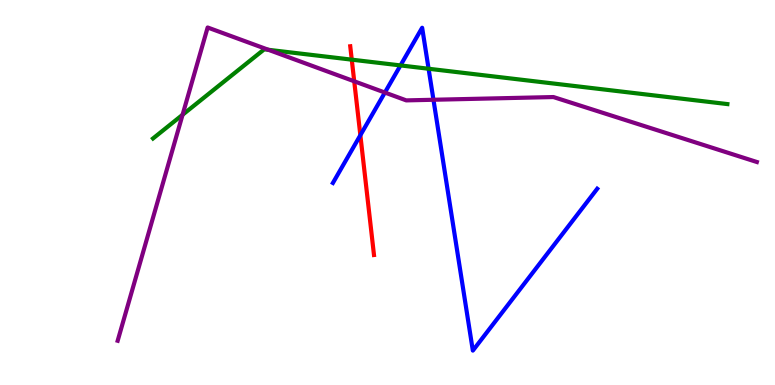[{'lines': ['blue', 'red'], 'intersections': [{'x': 4.65, 'y': 6.49}]}, {'lines': ['green', 'red'], 'intersections': [{'x': 4.54, 'y': 8.45}]}, {'lines': ['purple', 'red'], 'intersections': [{'x': 4.57, 'y': 7.89}]}, {'lines': ['blue', 'green'], 'intersections': [{'x': 5.17, 'y': 8.3}, {'x': 5.53, 'y': 8.21}]}, {'lines': ['blue', 'purple'], 'intersections': [{'x': 4.97, 'y': 7.6}, {'x': 5.59, 'y': 7.41}]}, {'lines': ['green', 'purple'], 'intersections': [{'x': 2.36, 'y': 7.02}, {'x': 3.46, 'y': 8.71}]}]